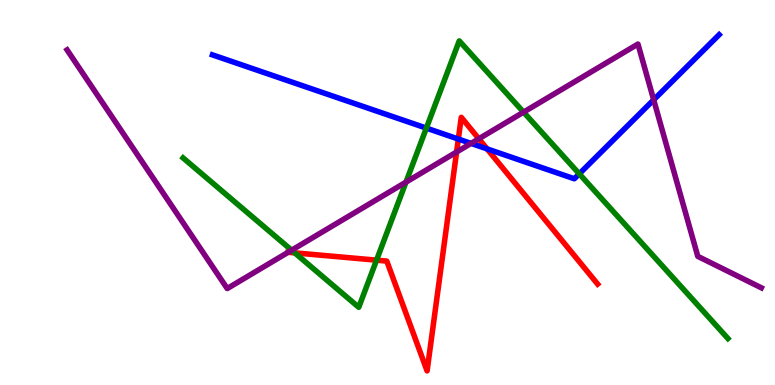[{'lines': ['blue', 'red'], 'intersections': [{'x': 5.91, 'y': 6.39}, {'x': 6.28, 'y': 6.13}]}, {'lines': ['green', 'red'], 'intersections': [{'x': 3.8, 'y': 3.43}, {'x': 4.86, 'y': 3.24}]}, {'lines': ['purple', 'red'], 'intersections': [{'x': 3.72, 'y': 3.45}, {'x': 5.89, 'y': 6.05}, {'x': 6.18, 'y': 6.4}]}, {'lines': ['blue', 'green'], 'intersections': [{'x': 5.5, 'y': 6.67}, {'x': 7.47, 'y': 5.48}]}, {'lines': ['blue', 'purple'], 'intersections': [{'x': 6.08, 'y': 6.28}, {'x': 8.43, 'y': 7.41}]}, {'lines': ['green', 'purple'], 'intersections': [{'x': 3.76, 'y': 3.5}, {'x': 5.24, 'y': 5.27}, {'x': 6.76, 'y': 7.09}]}]